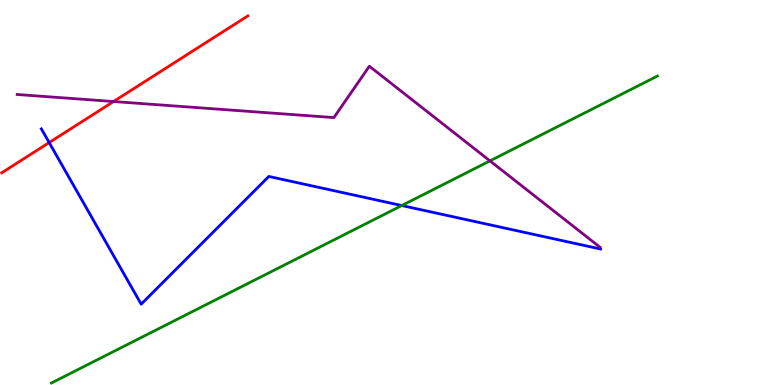[{'lines': ['blue', 'red'], 'intersections': [{'x': 0.635, 'y': 6.3}]}, {'lines': ['green', 'red'], 'intersections': []}, {'lines': ['purple', 'red'], 'intersections': [{'x': 1.47, 'y': 7.36}]}, {'lines': ['blue', 'green'], 'intersections': [{'x': 5.18, 'y': 4.66}]}, {'lines': ['blue', 'purple'], 'intersections': []}, {'lines': ['green', 'purple'], 'intersections': [{'x': 6.32, 'y': 5.82}]}]